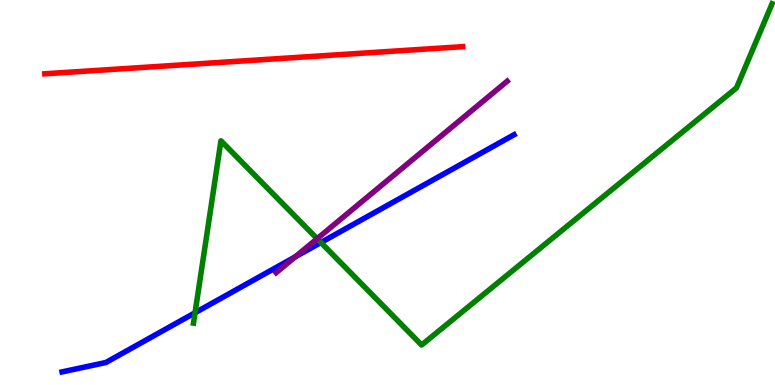[{'lines': ['blue', 'red'], 'intersections': []}, {'lines': ['green', 'red'], 'intersections': []}, {'lines': ['purple', 'red'], 'intersections': []}, {'lines': ['blue', 'green'], 'intersections': [{'x': 2.52, 'y': 1.88}, {'x': 4.14, 'y': 3.7}]}, {'lines': ['blue', 'purple'], 'intersections': [{'x': 3.81, 'y': 3.33}]}, {'lines': ['green', 'purple'], 'intersections': [{'x': 4.09, 'y': 3.8}]}]